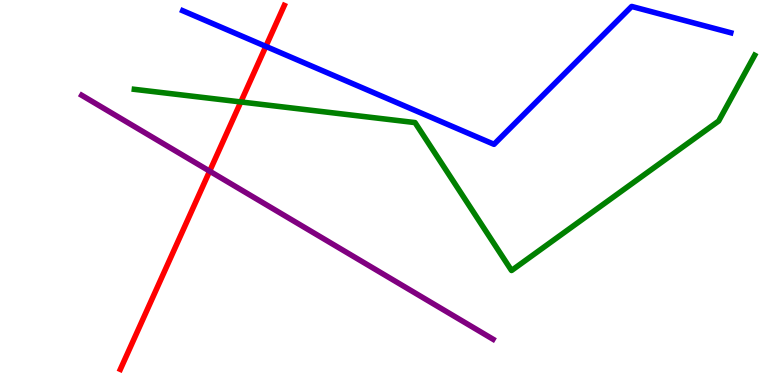[{'lines': ['blue', 'red'], 'intersections': [{'x': 3.43, 'y': 8.8}]}, {'lines': ['green', 'red'], 'intersections': [{'x': 3.11, 'y': 7.35}]}, {'lines': ['purple', 'red'], 'intersections': [{'x': 2.71, 'y': 5.55}]}, {'lines': ['blue', 'green'], 'intersections': []}, {'lines': ['blue', 'purple'], 'intersections': []}, {'lines': ['green', 'purple'], 'intersections': []}]